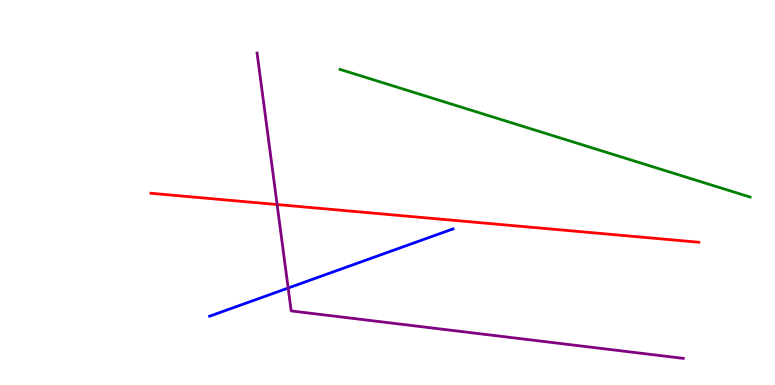[{'lines': ['blue', 'red'], 'intersections': []}, {'lines': ['green', 'red'], 'intersections': []}, {'lines': ['purple', 'red'], 'intersections': [{'x': 3.58, 'y': 4.69}]}, {'lines': ['blue', 'green'], 'intersections': []}, {'lines': ['blue', 'purple'], 'intersections': [{'x': 3.72, 'y': 2.52}]}, {'lines': ['green', 'purple'], 'intersections': []}]